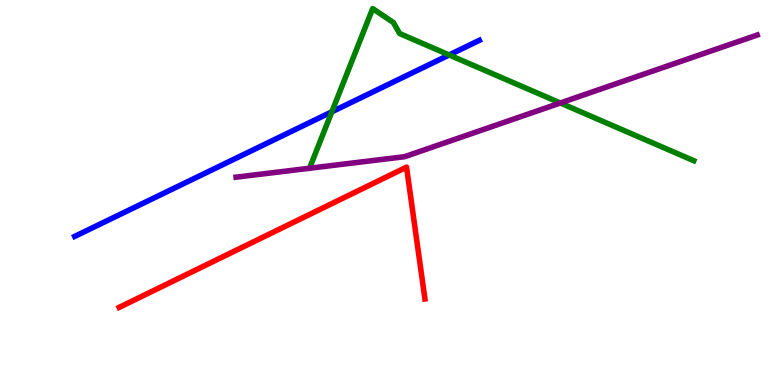[{'lines': ['blue', 'red'], 'intersections': []}, {'lines': ['green', 'red'], 'intersections': []}, {'lines': ['purple', 'red'], 'intersections': []}, {'lines': ['blue', 'green'], 'intersections': [{'x': 4.28, 'y': 7.1}, {'x': 5.8, 'y': 8.57}]}, {'lines': ['blue', 'purple'], 'intersections': []}, {'lines': ['green', 'purple'], 'intersections': [{'x': 7.23, 'y': 7.33}]}]